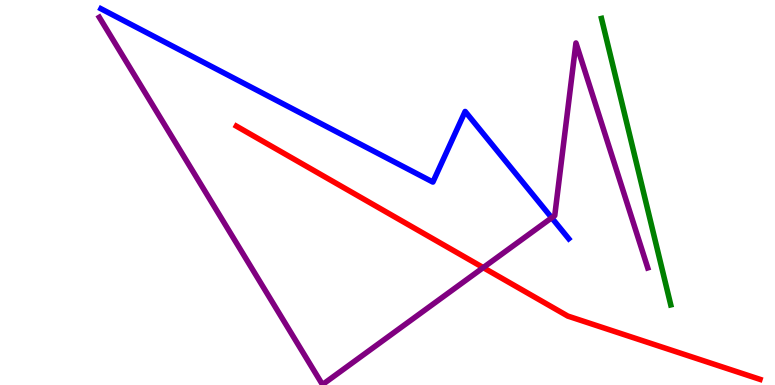[{'lines': ['blue', 'red'], 'intersections': []}, {'lines': ['green', 'red'], 'intersections': []}, {'lines': ['purple', 'red'], 'intersections': [{'x': 6.24, 'y': 3.05}]}, {'lines': ['blue', 'green'], 'intersections': []}, {'lines': ['blue', 'purple'], 'intersections': [{'x': 7.12, 'y': 4.34}]}, {'lines': ['green', 'purple'], 'intersections': []}]